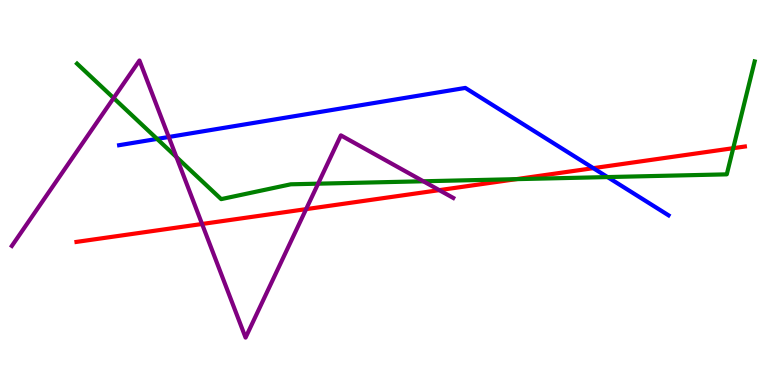[{'lines': ['blue', 'red'], 'intersections': [{'x': 7.66, 'y': 5.63}]}, {'lines': ['green', 'red'], 'intersections': [{'x': 6.66, 'y': 5.35}, {'x': 9.46, 'y': 6.15}]}, {'lines': ['purple', 'red'], 'intersections': [{'x': 2.61, 'y': 4.18}, {'x': 3.95, 'y': 4.57}, {'x': 5.67, 'y': 5.06}]}, {'lines': ['blue', 'green'], 'intersections': [{'x': 2.03, 'y': 6.39}, {'x': 7.84, 'y': 5.4}]}, {'lines': ['blue', 'purple'], 'intersections': [{'x': 2.18, 'y': 6.44}]}, {'lines': ['green', 'purple'], 'intersections': [{'x': 1.47, 'y': 7.45}, {'x': 2.28, 'y': 5.92}, {'x': 4.1, 'y': 5.23}, {'x': 5.46, 'y': 5.29}]}]